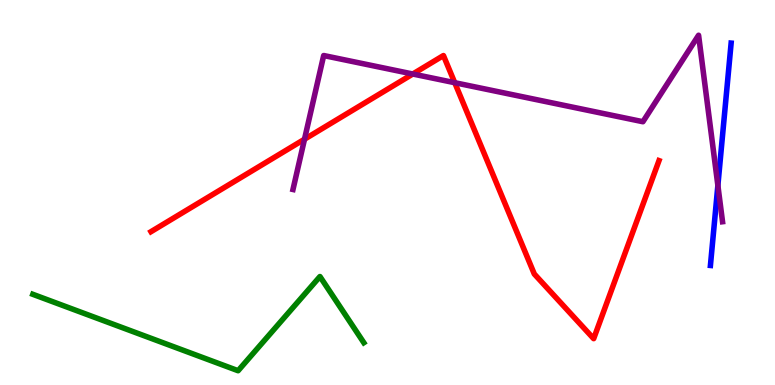[{'lines': ['blue', 'red'], 'intersections': []}, {'lines': ['green', 'red'], 'intersections': []}, {'lines': ['purple', 'red'], 'intersections': [{'x': 3.93, 'y': 6.38}, {'x': 5.33, 'y': 8.08}, {'x': 5.87, 'y': 7.85}]}, {'lines': ['blue', 'green'], 'intersections': []}, {'lines': ['blue', 'purple'], 'intersections': [{'x': 9.26, 'y': 5.18}]}, {'lines': ['green', 'purple'], 'intersections': []}]